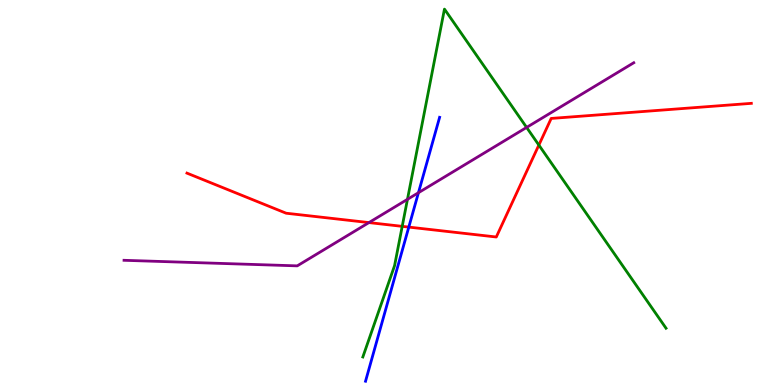[{'lines': ['blue', 'red'], 'intersections': [{'x': 5.27, 'y': 4.1}]}, {'lines': ['green', 'red'], 'intersections': [{'x': 5.19, 'y': 4.12}, {'x': 6.95, 'y': 6.23}]}, {'lines': ['purple', 'red'], 'intersections': [{'x': 4.76, 'y': 4.22}]}, {'lines': ['blue', 'green'], 'intersections': []}, {'lines': ['blue', 'purple'], 'intersections': [{'x': 5.4, 'y': 4.99}]}, {'lines': ['green', 'purple'], 'intersections': [{'x': 5.26, 'y': 4.82}, {'x': 6.79, 'y': 6.69}]}]